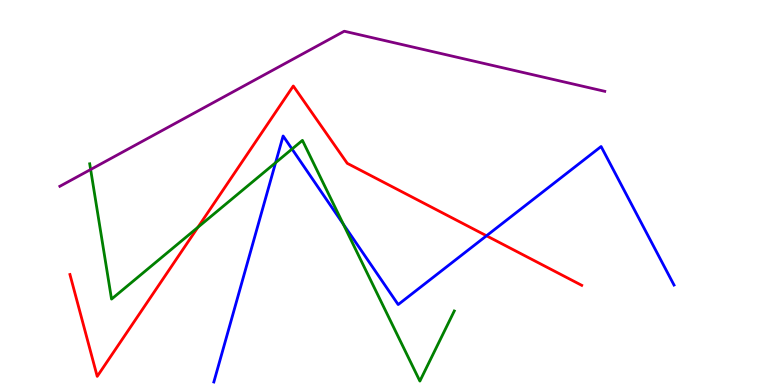[{'lines': ['blue', 'red'], 'intersections': [{'x': 6.28, 'y': 3.88}]}, {'lines': ['green', 'red'], 'intersections': [{'x': 2.55, 'y': 4.1}]}, {'lines': ['purple', 'red'], 'intersections': []}, {'lines': ['blue', 'green'], 'intersections': [{'x': 3.56, 'y': 5.77}, {'x': 3.77, 'y': 6.13}, {'x': 4.43, 'y': 4.18}]}, {'lines': ['blue', 'purple'], 'intersections': []}, {'lines': ['green', 'purple'], 'intersections': [{'x': 1.17, 'y': 5.6}]}]